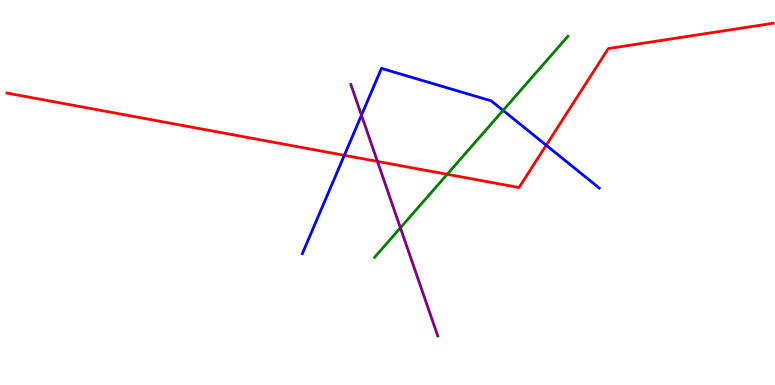[{'lines': ['blue', 'red'], 'intersections': [{'x': 4.44, 'y': 5.97}, {'x': 7.05, 'y': 6.23}]}, {'lines': ['green', 'red'], 'intersections': [{'x': 5.77, 'y': 5.47}]}, {'lines': ['purple', 'red'], 'intersections': [{'x': 4.87, 'y': 5.81}]}, {'lines': ['blue', 'green'], 'intersections': [{'x': 6.49, 'y': 7.13}]}, {'lines': ['blue', 'purple'], 'intersections': [{'x': 4.66, 'y': 7.01}]}, {'lines': ['green', 'purple'], 'intersections': [{'x': 5.17, 'y': 4.08}]}]